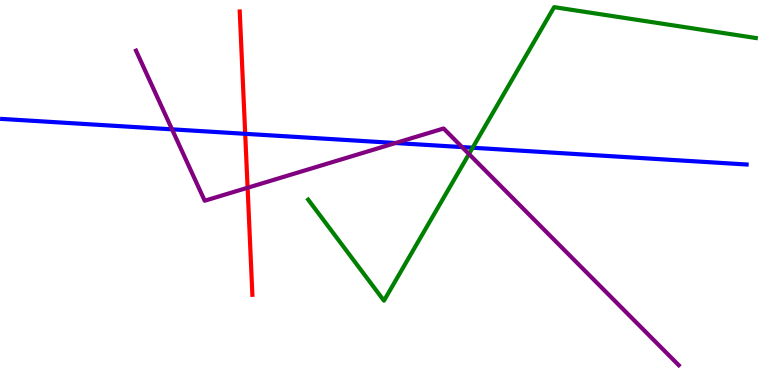[{'lines': ['blue', 'red'], 'intersections': [{'x': 3.16, 'y': 6.52}]}, {'lines': ['green', 'red'], 'intersections': []}, {'lines': ['purple', 'red'], 'intersections': [{'x': 3.19, 'y': 5.12}]}, {'lines': ['blue', 'green'], 'intersections': [{'x': 6.1, 'y': 6.16}]}, {'lines': ['blue', 'purple'], 'intersections': [{'x': 2.22, 'y': 6.64}, {'x': 5.1, 'y': 6.29}, {'x': 5.96, 'y': 6.18}]}, {'lines': ['green', 'purple'], 'intersections': [{'x': 6.05, 'y': 6.0}]}]